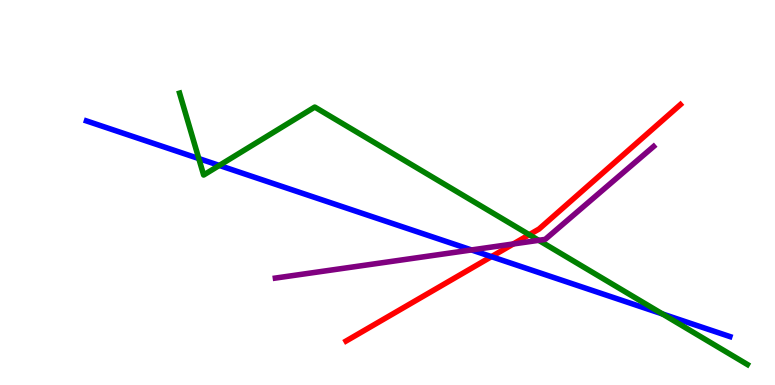[{'lines': ['blue', 'red'], 'intersections': [{'x': 6.34, 'y': 3.33}]}, {'lines': ['green', 'red'], 'intersections': [{'x': 6.83, 'y': 3.9}]}, {'lines': ['purple', 'red'], 'intersections': [{'x': 6.62, 'y': 3.66}]}, {'lines': ['blue', 'green'], 'intersections': [{'x': 2.57, 'y': 5.88}, {'x': 2.83, 'y': 5.7}, {'x': 8.55, 'y': 1.85}]}, {'lines': ['blue', 'purple'], 'intersections': [{'x': 6.08, 'y': 3.51}]}, {'lines': ['green', 'purple'], 'intersections': [{'x': 6.95, 'y': 3.76}]}]